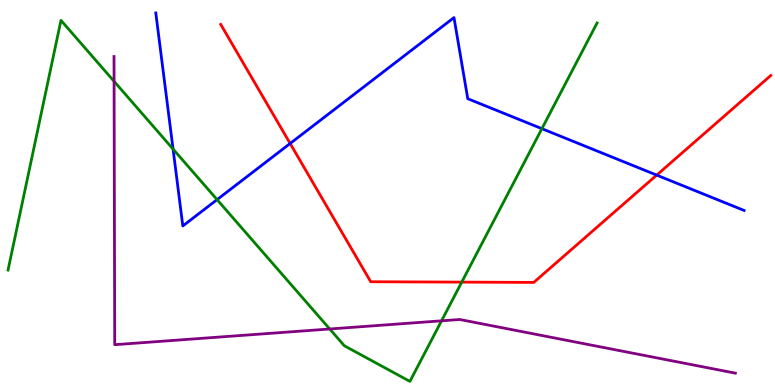[{'lines': ['blue', 'red'], 'intersections': [{'x': 3.74, 'y': 6.27}, {'x': 8.47, 'y': 5.45}]}, {'lines': ['green', 'red'], 'intersections': [{'x': 5.96, 'y': 2.67}]}, {'lines': ['purple', 'red'], 'intersections': []}, {'lines': ['blue', 'green'], 'intersections': [{'x': 2.23, 'y': 6.13}, {'x': 2.8, 'y': 4.81}, {'x': 6.99, 'y': 6.66}]}, {'lines': ['blue', 'purple'], 'intersections': []}, {'lines': ['green', 'purple'], 'intersections': [{'x': 1.47, 'y': 7.89}, {'x': 4.25, 'y': 1.45}, {'x': 5.7, 'y': 1.67}]}]